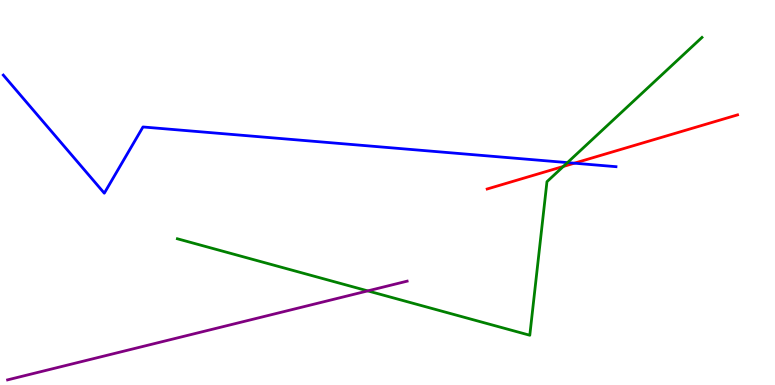[{'lines': ['blue', 'red'], 'intersections': [{'x': 7.41, 'y': 5.76}]}, {'lines': ['green', 'red'], 'intersections': [{'x': 7.27, 'y': 5.68}]}, {'lines': ['purple', 'red'], 'intersections': []}, {'lines': ['blue', 'green'], 'intersections': [{'x': 7.32, 'y': 5.78}]}, {'lines': ['blue', 'purple'], 'intersections': []}, {'lines': ['green', 'purple'], 'intersections': [{'x': 4.75, 'y': 2.44}]}]